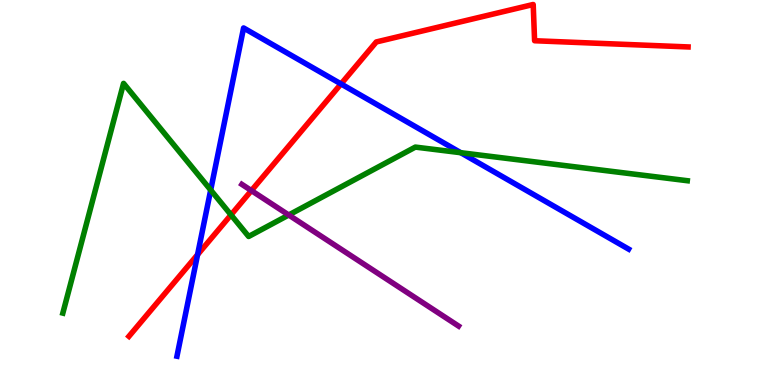[{'lines': ['blue', 'red'], 'intersections': [{'x': 2.55, 'y': 3.39}, {'x': 4.4, 'y': 7.82}]}, {'lines': ['green', 'red'], 'intersections': [{'x': 2.98, 'y': 4.42}]}, {'lines': ['purple', 'red'], 'intersections': [{'x': 3.24, 'y': 5.05}]}, {'lines': ['blue', 'green'], 'intersections': [{'x': 2.72, 'y': 5.06}, {'x': 5.95, 'y': 6.03}]}, {'lines': ['blue', 'purple'], 'intersections': []}, {'lines': ['green', 'purple'], 'intersections': [{'x': 3.73, 'y': 4.42}]}]